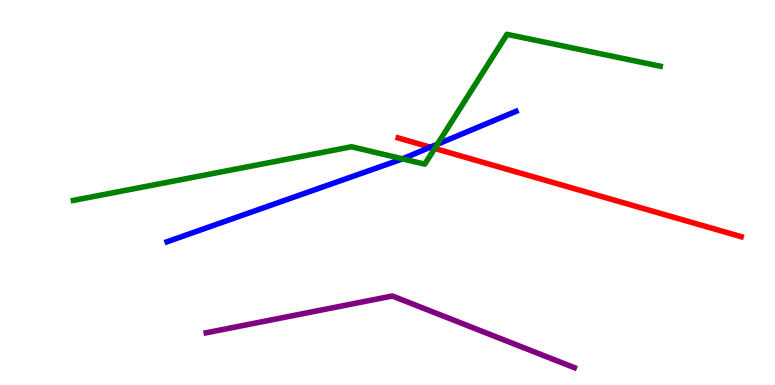[{'lines': ['blue', 'red'], 'intersections': [{'x': 5.55, 'y': 6.18}]}, {'lines': ['green', 'red'], 'intersections': [{'x': 5.61, 'y': 6.14}]}, {'lines': ['purple', 'red'], 'intersections': []}, {'lines': ['blue', 'green'], 'intersections': [{'x': 5.19, 'y': 5.87}, {'x': 5.64, 'y': 6.25}]}, {'lines': ['blue', 'purple'], 'intersections': []}, {'lines': ['green', 'purple'], 'intersections': []}]